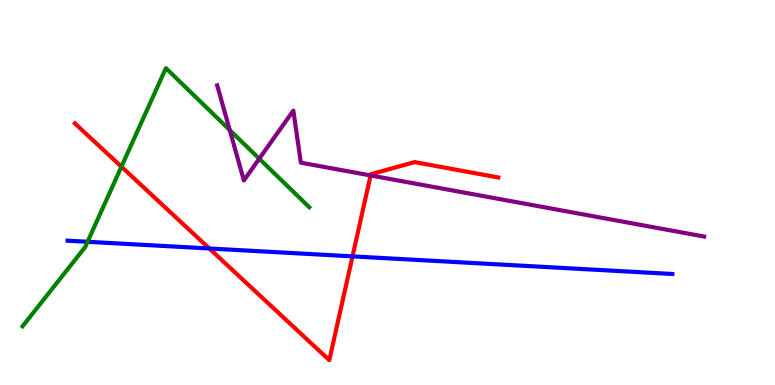[{'lines': ['blue', 'red'], 'intersections': [{'x': 2.7, 'y': 3.55}, {'x': 4.55, 'y': 3.34}]}, {'lines': ['green', 'red'], 'intersections': [{'x': 1.57, 'y': 5.67}]}, {'lines': ['purple', 'red'], 'intersections': [{'x': 4.78, 'y': 5.44}]}, {'lines': ['blue', 'green'], 'intersections': [{'x': 1.13, 'y': 3.72}]}, {'lines': ['blue', 'purple'], 'intersections': []}, {'lines': ['green', 'purple'], 'intersections': [{'x': 2.96, 'y': 6.62}, {'x': 3.35, 'y': 5.88}]}]